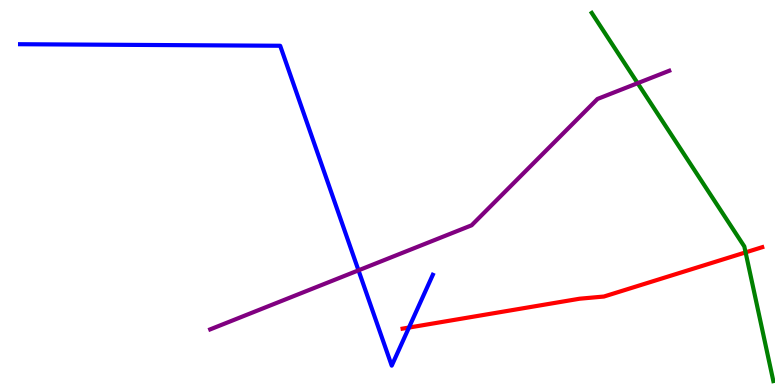[{'lines': ['blue', 'red'], 'intersections': [{'x': 5.28, 'y': 1.49}]}, {'lines': ['green', 'red'], 'intersections': [{'x': 9.62, 'y': 3.44}]}, {'lines': ['purple', 'red'], 'intersections': []}, {'lines': ['blue', 'green'], 'intersections': []}, {'lines': ['blue', 'purple'], 'intersections': [{'x': 4.63, 'y': 2.98}]}, {'lines': ['green', 'purple'], 'intersections': [{'x': 8.23, 'y': 7.84}]}]